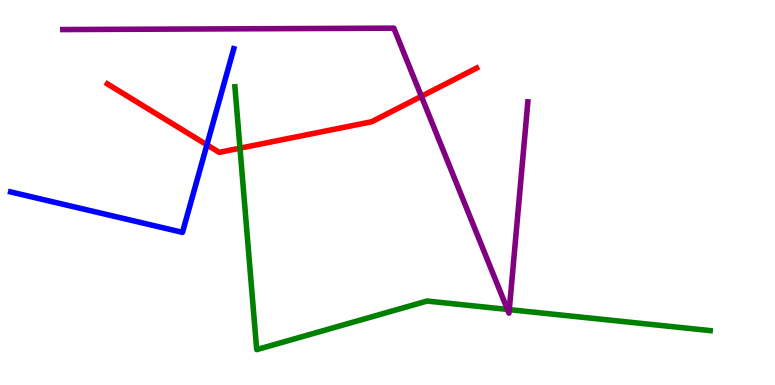[{'lines': ['blue', 'red'], 'intersections': [{'x': 2.67, 'y': 6.24}]}, {'lines': ['green', 'red'], 'intersections': [{'x': 3.1, 'y': 6.15}]}, {'lines': ['purple', 'red'], 'intersections': [{'x': 5.44, 'y': 7.5}]}, {'lines': ['blue', 'green'], 'intersections': []}, {'lines': ['blue', 'purple'], 'intersections': []}, {'lines': ['green', 'purple'], 'intersections': [{'x': 6.55, 'y': 1.96}, {'x': 6.57, 'y': 1.96}]}]